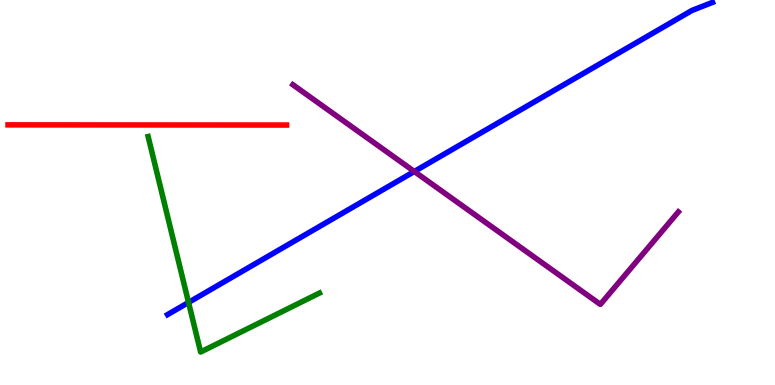[{'lines': ['blue', 'red'], 'intersections': []}, {'lines': ['green', 'red'], 'intersections': []}, {'lines': ['purple', 'red'], 'intersections': []}, {'lines': ['blue', 'green'], 'intersections': [{'x': 2.43, 'y': 2.14}]}, {'lines': ['blue', 'purple'], 'intersections': [{'x': 5.35, 'y': 5.55}]}, {'lines': ['green', 'purple'], 'intersections': []}]